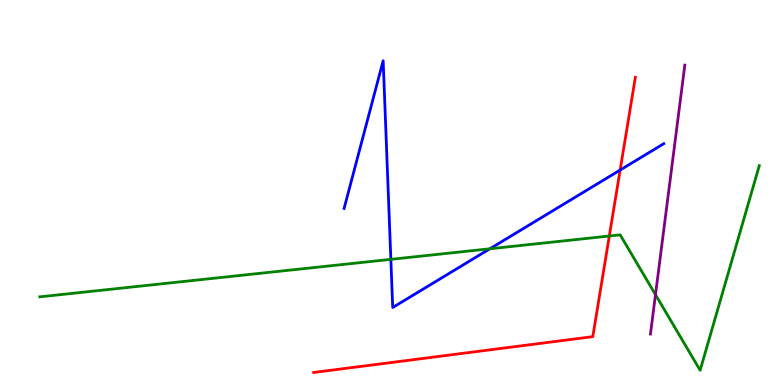[{'lines': ['blue', 'red'], 'intersections': [{'x': 8.0, 'y': 5.58}]}, {'lines': ['green', 'red'], 'intersections': [{'x': 7.86, 'y': 3.87}]}, {'lines': ['purple', 'red'], 'intersections': []}, {'lines': ['blue', 'green'], 'intersections': [{'x': 5.04, 'y': 3.26}, {'x': 6.32, 'y': 3.54}]}, {'lines': ['blue', 'purple'], 'intersections': []}, {'lines': ['green', 'purple'], 'intersections': [{'x': 8.46, 'y': 2.35}]}]